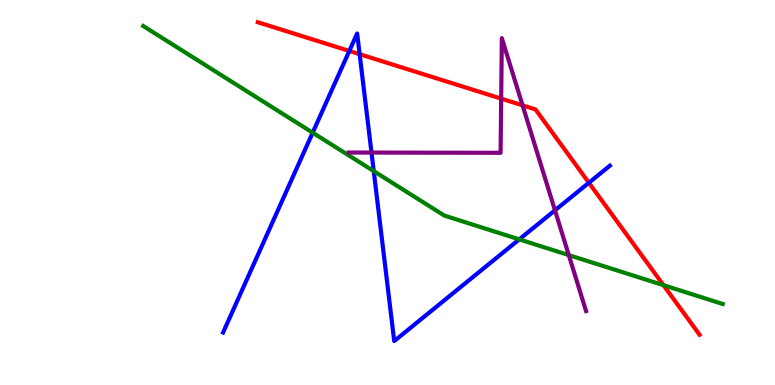[{'lines': ['blue', 'red'], 'intersections': [{'x': 4.51, 'y': 8.68}, {'x': 4.64, 'y': 8.59}, {'x': 7.6, 'y': 5.25}]}, {'lines': ['green', 'red'], 'intersections': [{'x': 8.56, 'y': 2.59}]}, {'lines': ['purple', 'red'], 'intersections': [{'x': 6.47, 'y': 7.44}, {'x': 6.74, 'y': 7.26}]}, {'lines': ['blue', 'green'], 'intersections': [{'x': 4.03, 'y': 6.55}, {'x': 4.82, 'y': 5.56}, {'x': 6.7, 'y': 3.78}]}, {'lines': ['blue', 'purple'], 'intersections': [{'x': 4.79, 'y': 6.04}, {'x': 7.16, 'y': 4.54}]}, {'lines': ['green', 'purple'], 'intersections': [{'x': 7.34, 'y': 3.37}]}]